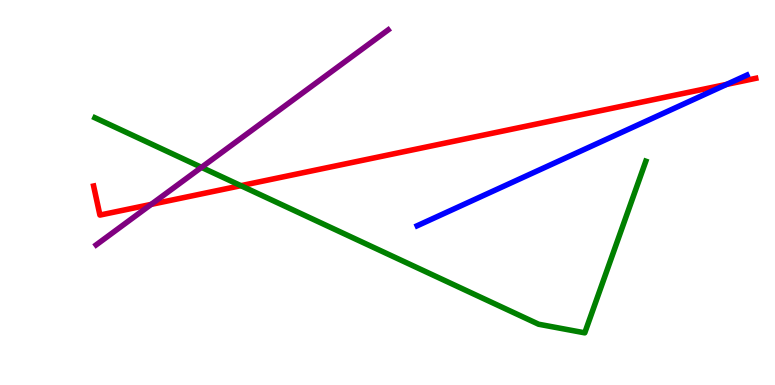[{'lines': ['blue', 'red'], 'intersections': [{'x': 9.38, 'y': 7.81}]}, {'lines': ['green', 'red'], 'intersections': [{'x': 3.11, 'y': 5.18}]}, {'lines': ['purple', 'red'], 'intersections': [{'x': 1.95, 'y': 4.69}]}, {'lines': ['blue', 'green'], 'intersections': []}, {'lines': ['blue', 'purple'], 'intersections': []}, {'lines': ['green', 'purple'], 'intersections': [{'x': 2.6, 'y': 5.65}]}]